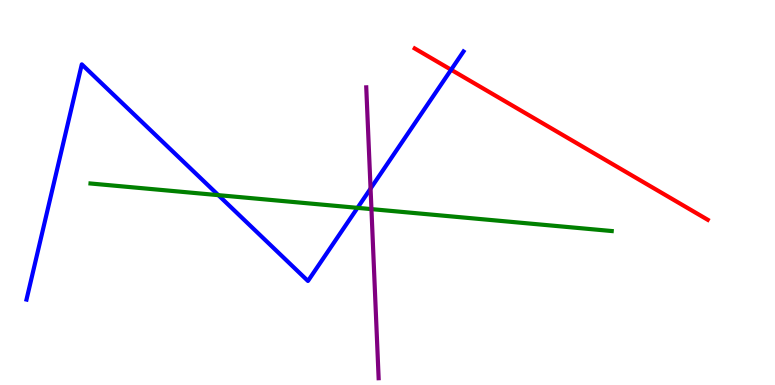[{'lines': ['blue', 'red'], 'intersections': [{'x': 5.82, 'y': 8.19}]}, {'lines': ['green', 'red'], 'intersections': []}, {'lines': ['purple', 'red'], 'intersections': []}, {'lines': ['blue', 'green'], 'intersections': [{'x': 2.82, 'y': 4.93}, {'x': 4.61, 'y': 4.6}]}, {'lines': ['blue', 'purple'], 'intersections': [{'x': 4.78, 'y': 5.1}]}, {'lines': ['green', 'purple'], 'intersections': [{'x': 4.79, 'y': 4.57}]}]